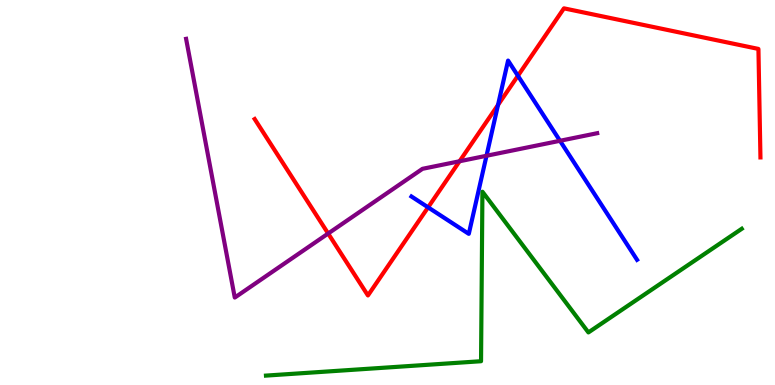[{'lines': ['blue', 'red'], 'intersections': [{'x': 5.52, 'y': 4.61}, {'x': 6.43, 'y': 7.27}, {'x': 6.68, 'y': 8.03}]}, {'lines': ['green', 'red'], 'intersections': []}, {'lines': ['purple', 'red'], 'intersections': [{'x': 4.23, 'y': 3.93}, {'x': 5.93, 'y': 5.81}]}, {'lines': ['blue', 'green'], 'intersections': []}, {'lines': ['blue', 'purple'], 'intersections': [{'x': 6.28, 'y': 5.95}, {'x': 7.23, 'y': 6.34}]}, {'lines': ['green', 'purple'], 'intersections': []}]